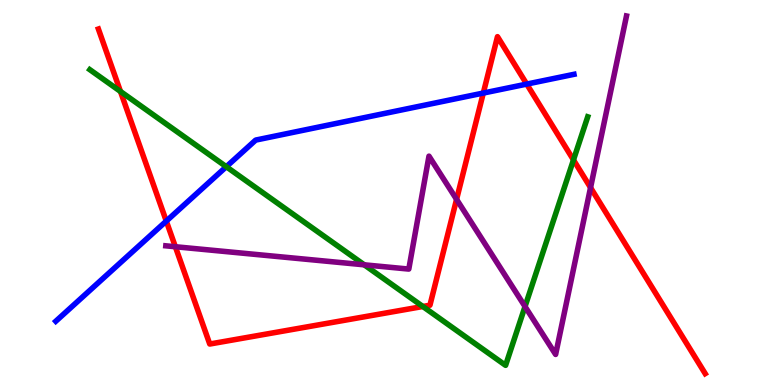[{'lines': ['blue', 'red'], 'intersections': [{'x': 2.15, 'y': 4.26}, {'x': 6.24, 'y': 7.58}, {'x': 6.8, 'y': 7.82}]}, {'lines': ['green', 'red'], 'intersections': [{'x': 1.55, 'y': 7.62}, {'x': 5.46, 'y': 2.04}, {'x': 7.4, 'y': 5.85}]}, {'lines': ['purple', 'red'], 'intersections': [{'x': 2.26, 'y': 3.59}, {'x': 5.89, 'y': 4.82}, {'x': 7.62, 'y': 5.13}]}, {'lines': ['blue', 'green'], 'intersections': [{'x': 2.92, 'y': 5.67}]}, {'lines': ['blue', 'purple'], 'intersections': []}, {'lines': ['green', 'purple'], 'intersections': [{'x': 4.7, 'y': 3.12}, {'x': 6.77, 'y': 2.04}]}]